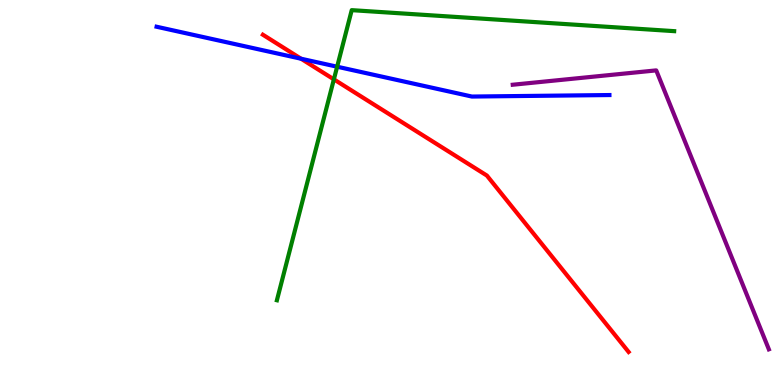[{'lines': ['blue', 'red'], 'intersections': [{'x': 3.88, 'y': 8.47}]}, {'lines': ['green', 'red'], 'intersections': [{'x': 4.31, 'y': 7.94}]}, {'lines': ['purple', 'red'], 'intersections': []}, {'lines': ['blue', 'green'], 'intersections': [{'x': 4.35, 'y': 8.27}]}, {'lines': ['blue', 'purple'], 'intersections': []}, {'lines': ['green', 'purple'], 'intersections': []}]